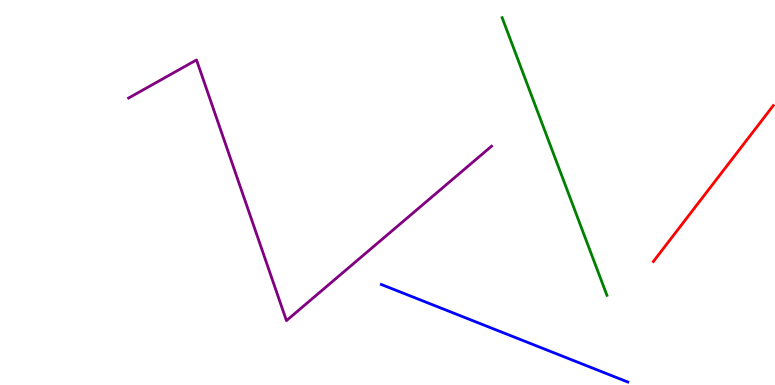[{'lines': ['blue', 'red'], 'intersections': []}, {'lines': ['green', 'red'], 'intersections': []}, {'lines': ['purple', 'red'], 'intersections': []}, {'lines': ['blue', 'green'], 'intersections': []}, {'lines': ['blue', 'purple'], 'intersections': []}, {'lines': ['green', 'purple'], 'intersections': []}]